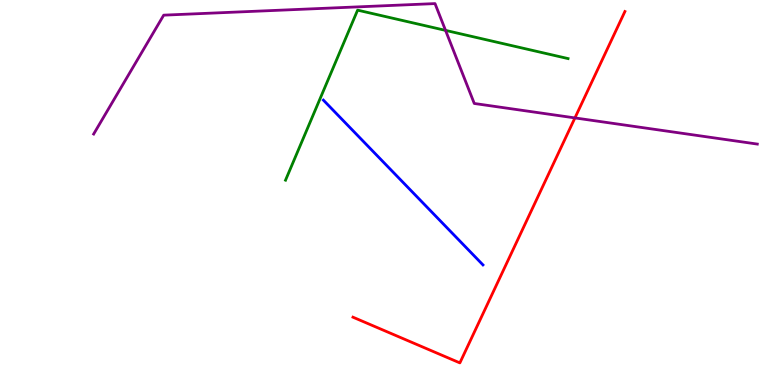[{'lines': ['blue', 'red'], 'intersections': []}, {'lines': ['green', 'red'], 'intersections': []}, {'lines': ['purple', 'red'], 'intersections': [{'x': 7.42, 'y': 6.94}]}, {'lines': ['blue', 'green'], 'intersections': []}, {'lines': ['blue', 'purple'], 'intersections': []}, {'lines': ['green', 'purple'], 'intersections': [{'x': 5.75, 'y': 9.21}]}]